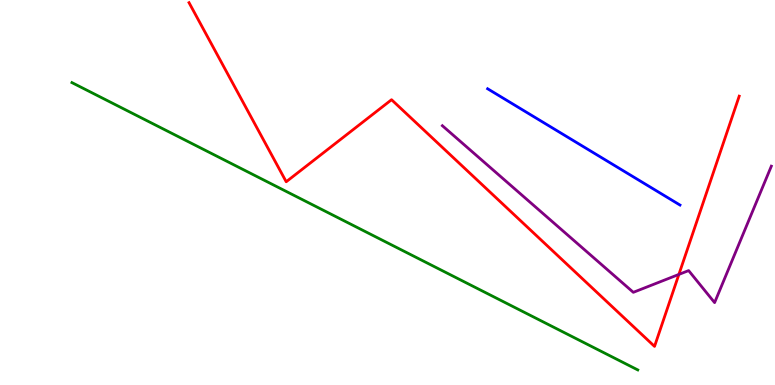[{'lines': ['blue', 'red'], 'intersections': []}, {'lines': ['green', 'red'], 'intersections': []}, {'lines': ['purple', 'red'], 'intersections': [{'x': 8.76, 'y': 2.87}]}, {'lines': ['blue', 'green'], 'intersections': []}, {'lines': ['blue', 'purple'], 'intersections': []}, {'lines': ['green', 'purple'], 'intersections': []}]